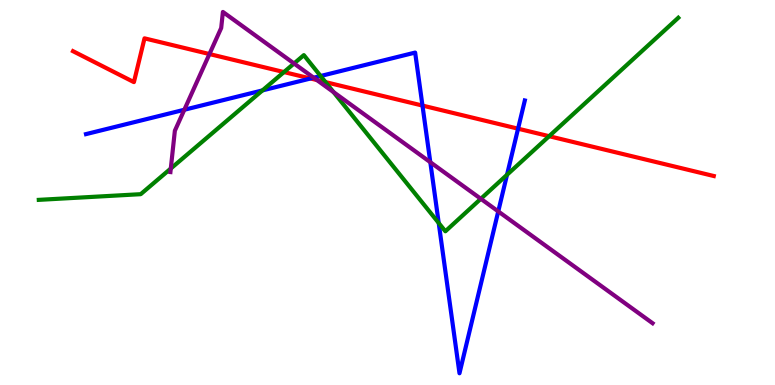[{'lines': ['blue', 'red'], 'intersections': [{'x': 4.01, 'y': 7.96}, {'x': 5.45, 'y': 7.26}, {'x': 6.68, 'y': 6.66}]}, {'lines': ['green', 'red'], 'intersections': [{'x': 3.66, 'y': 8.13}, {'x': 4.2, 'y': 7.87}, {'x': 7.09, 'y': 6.46}]}, {'lines': ['purple', 'red'], 'intersections': [{'x': 2.7, 'y': 8.6}, {'x': 4.09, 'y': 7.92}]}, {'lines': ['blue', 'green'], 'intersections': [{'x': 3.39, 'y': 7.65}, {'x': 4.14, 'y': 8.03}, {'x': 5.66, 'y': 4.21}, {'x': 6.54, 'y': 5.46}]}, {'lines': ['blue', 'purple'], 'intersections': [{'x': 2.38, 'y': 7.15}, {'x': 4.05, 'y': 7.98}, {'x': 5.55, 'y': 5.79}, {'x': 6.43, 'y': 4.51}]}, {'lines': ['green', 'purple'], 'intersections': [{'x': 2.2, 'y': 5.62}, {'x': 3.79, 'y': 8.35}, {'x': 4.3, 'y': 7.61}, {'x': 6.2, 'y': 4.84}]}]